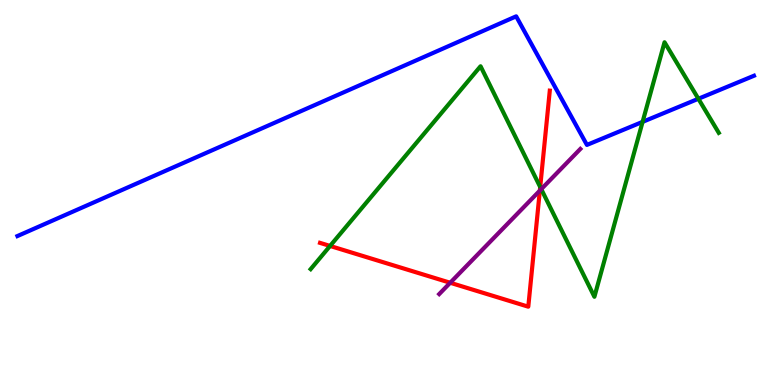[{'lines': ['blue', 'red'], 'intersections': []}, {'lines': ['green', 'red'], 'intersections': [{'x': 4.26, 'y': 3.61}, {'x': 6.97, 'y': 5.14}]}, {'lines': ['purple', 'red'], 'intersections': [{'x': 5.81, 'y': 2.66}, {'x': 6.97, 'y': 5.05}]}, {'lines': ['blue', 'green'], 'intersections': [{'x': 8.29, 'y': 6.83}, {'x': 9.01, 'y': 7.43}]}, {'lines': ['blue', 'purple'], 'intersections': []}, {'lines': ['green', 'purple'], 'intersections': [{'x': 6.98, 'y': 5.09}]}]